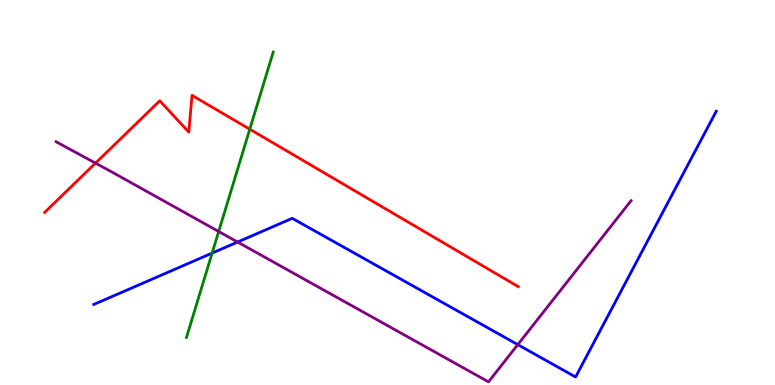[{'lines': ['blue', 'red'], 'intersections': []}, {'lines': ['green', 'red'], 'intersections': [{'x': 3.22, 'y': 6.64}]}, {'lines': ['purple', 'red'], 'intersections': [{'x': 1.23, 'y': 5.76}]}, {'lines': ['blue', 'green'], 'intersections': [{'x': 2.74, 'y': 3.43}]}, {'lines': ['blue', 'purple'], 'intersections': [{'x': 3.07, 'y': 3.71}, {'x': 6.68, 'y': 1.05}]}, {'lines': ['green', 'purple'], 'intersections': [{'x': 2.82, 'y': 3.99}]}]